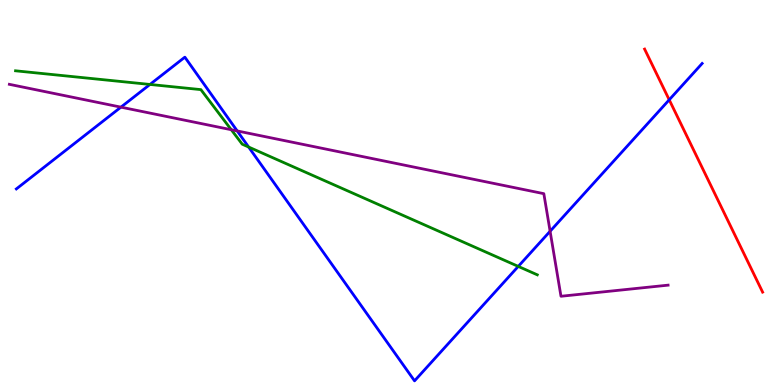[{'lines': ['blue', 'red'], 'intersections': [{'x': 8.64, 'y': 7.41}]}, {'lines': ['green', 'red'], 'intersections': []}, {'lines': ['purple', 'red'], 'intersections': []}, {'lines': ['blue', 'green'], 'intersections': [{'x': 1.93, 'y': 7.81}, {'x': 3.21, 'y': 6.18}, {'x': 6.69, 'y': 3.08}]}, {'lines': ['blue', 'purple'], 'intersections': [{'x': 1.56, 'y': 7.22}, {'x': 3.06, 'y': 6.6}, {'x': 7.1, 'y': 3.99}]}, {'lines': ['green', 'purple'], 'intersections': [{'x': 2.98, 'y': 6.63}]}]